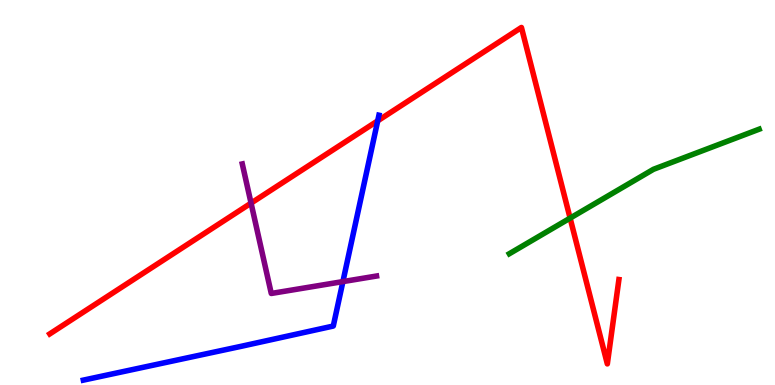[{'lines': ['blue', 'red'], 'intersections': [{'x': 4.87, 'y': 6.86}]}, {'lines': ['green', 'red'], 'intersections': [{'x': 7.36, 'y': 4.33}]}, {'lines': ['purple', 'red'], 'intersections': [{'x': 3.24, 'y': 4.72}]}, {'lines': ['blue', 'green'], 'intersections': []}, {'lines': ['blue', 'purple'], 'intersections': [{'x': 4.42, 'y': 2.69}]}, {'lines': ['green', 'purple'], 'intersections': []}]